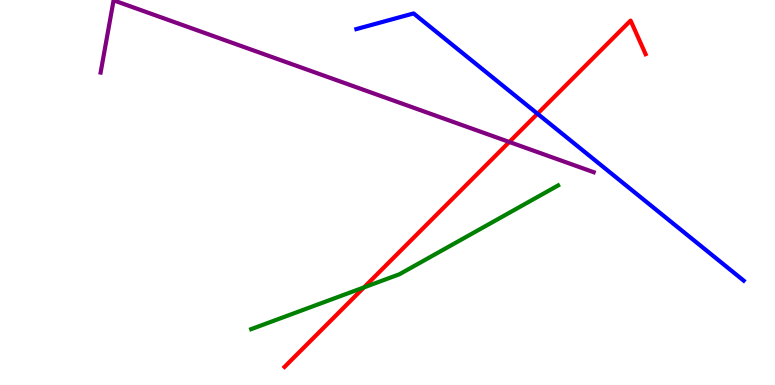[{'lines': ['blue', 'red'], 'intersections': [{'x': 6.94, 'y': 7.05}]}, {'lines': ['green', 'red'], 'intersections': [{'x': 4.7, 'y': 2.54}]}, {'lines': ['purple', 'red'], 'intersections': [{'x': 6.57, 'y': 6.31}]}, {'lines': ['blue', 'green'], 'intersections': []}, {'lines': ['blue', 'purple'], 'intersections': []}, {'lines': ['green', 'purple'], 'intersections': []}]